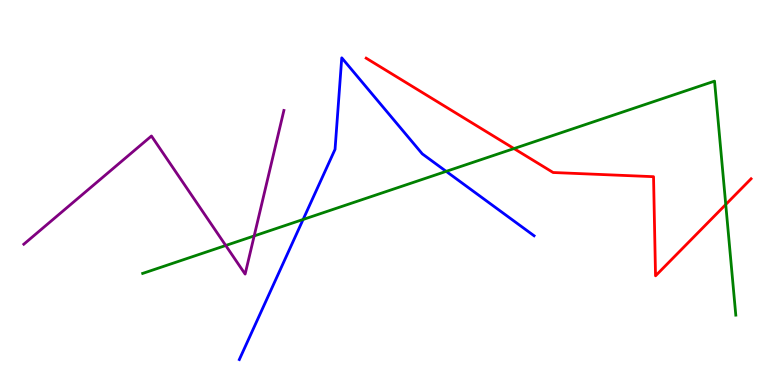[{'lines': ['blue', 'red'], 'intersections': []}, {'lines': ['green', 'red'], 'intersections': [{'x': 6.63, 'y': 6.14}, {'x': 9.36, 'y': 4.69}]}, {'lines': ['purple', 'red'], 'intersections': []}, {'lines': ['blue', 'green'], 'intersections': [{'x': 3.91, 'y': 4.3}, {'x': 5.76, 'y': 5.55}]}, {'lines': ['blue', 'purple'], 'intersections': []}, {'lines': ['green', 'purple'], 'intersections': [{'x': 2.91, 'y': 3.62}, {'x': 3.28, 'y': 3.87}]}]